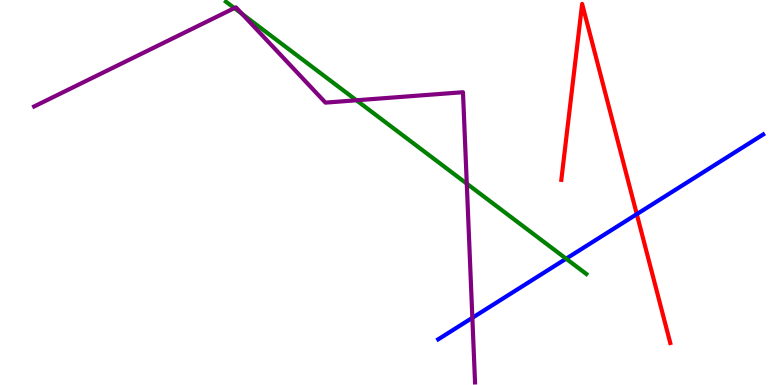[{'lines': ['blue', 'red'], 'intersections': [{'x': 8.22, 'y': 4.44}]}, {'lines': ['green', 'red'], 'intersections': []}, {'lines': ['purple', 'red'], 'intersections': []}, {'lines': ['blue', 'green'], 'intersections': [{'x': 7.3, 'y': 3.28}]}, {'lines': ['blue', 'purple'], 'intersections': [{'x': 6.09, 'y': 1.75}]}, {'lines': ['green', 'purple'], 'intersections': [{'x': 3.02, 'y': 9.79}, {'x': 3.12, 'y': 9.64}, {'x': 4.6, 'y': 7.4}, {'x': 6.02, 'y': 5.23}]}]